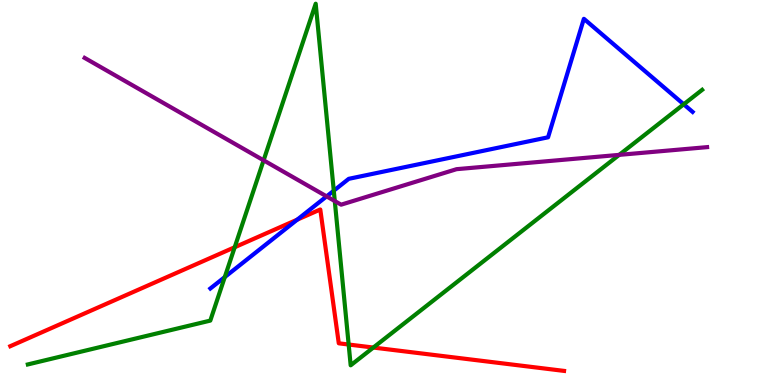[{'lines': ['blue', 'red'], 'intersections': [{'x': 3.84, 'y': 4.29}]}, {'lines': ['green', 'red'], 'intersections': [{'x': 3.03, 'y': 3.58}, {'x': 4.5, 'y': 1.05}, {'x': 4.82, 'y': 0.973}]}, {'lines': ['purple', 'red'], 'intersections': []}, {'lines': ['blue', 'green'], 'intersections': [{'x': 2.9, 'y': 2.8}, {'x': 4.31, 'y': 5.05}, {'x': 8.82, 'y': 7.29}]}, {'lines': ['blue', 'purple'], 'intersections': [{'x': 4.21, 'y': 4.9}]}, {'lines': ['green', 'purple'], 'intersections': [{'x': 3.4, 'y': 5.84}, {'x': 4.32, 'y': 4.78}, {'x': 7.99, 'y': 5.98}]}]